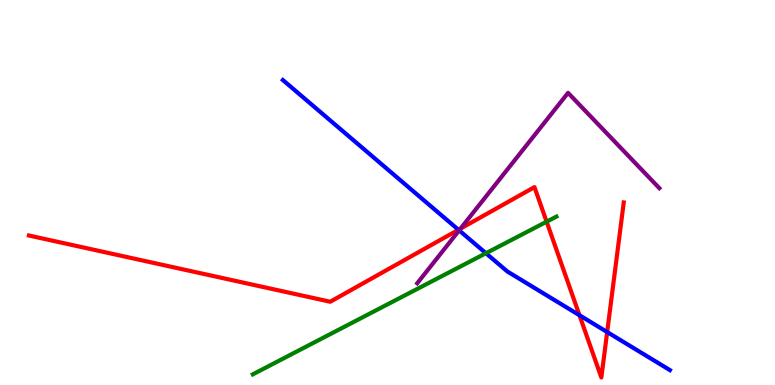[{'lines': ['blue', 'red'], 'intersections': [{'x': 5.92, 'y': 4.03}, {'x': 7.48, 'y': 1.81}, {'x': 7.83, 'y': 1.38}]}, {'lines': ['green', 'red'], 'intersections': [{'x': 7.05, 'y': 4.24}]}, {'lines': ['purple', 'red'], 'intersections': [{'x': 5.94, 'y': 4.06}]}, {'lines': ['blue', 'green'], 'intersections': [{'x': 6.27, 'y': 3.42}]}, {'lines': ['blue', 'purple'], 'intersections': [{'x': 5.92, 'y': 4.02}]}, {'lines': ['green', 'purple'], 'intersections': []}]